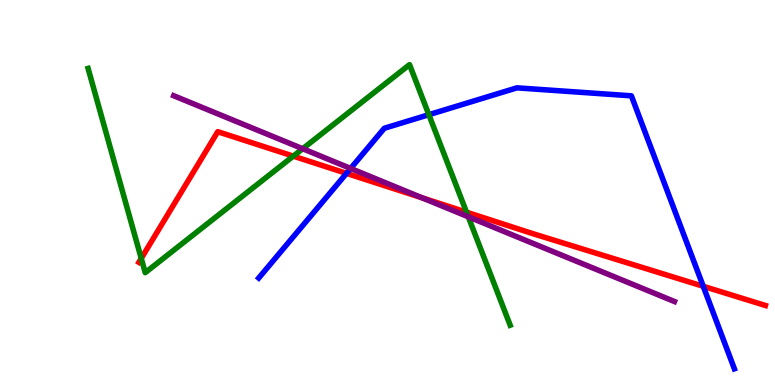[{'lines': ['blue', 'red'], 'intersections': [{'x': 4.47, 'y': 5.5}, {'x': 9.07, 'y': 2.56}]}, {'lines': ['green', 'red'], 'intersections': [{'x': 1.82, 'y': 3.29}, {'x': 3.78, 'y': 5.94}, {'x': 6.02, 'y': 4.49}]}, {'lines': ['purple', 'red'], 'intersections': [{'x': 5.45, 'y': 4.86}]}, {'lines': ['blue', 'green'], 'intersections': [{'x': 5.53, 'y': 7.02}]}, {'lines': ['blue', 'purple'], 'intersections': [{'x': 4.52, 'y': 5.63}]}, {'lines': ['green', 'purple'], 'intersections': [{'x': 3.91, 'y': 6.14}, {'x': 6.04, 'y': 4.37}]}]